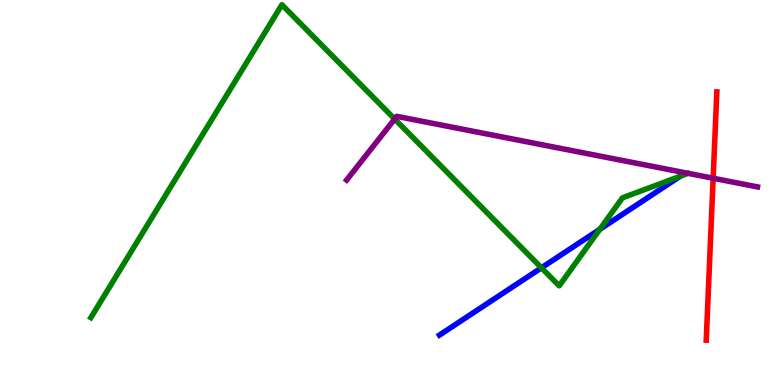[{'lines': ['blue', 'red'], 'intersections': []}, {'lines': ['green', 'red'], 'intersections': []}, {'lines': ['purple', 'red'], 'intersections': [{'x': 9.2, 'y': 5.37}]}, {'lines': ['blue', 'green'], 'intersections': [{'x': 6.99, 'y': 3.04}, {'x': 7.74, 'y': 4.04}, {'x': 8.78, 'y': 5.42}]}, {'lines': ['blue', 'purple'], 'intersections': []}, {'lines': ['green', 'purple'], 'intersections': [{'x': 5.09, 'y': 6.91}]}]